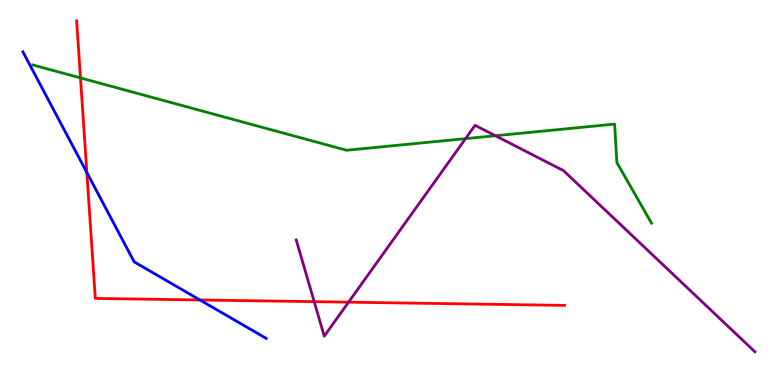[{'lines': ['blue', 'red'], 'intersections': [{'x': 1.12, 'y': 5.52}, {'x': 2.58, 'y': 2.21}]}, {'lines': ['green', 'red'], 'intersections': [{'x': 1.04, 'y': 7.98}]}, {'lines': ['purple', 'red'], 'intersections': [{'x': 4.05, 'y': 2.16}, {'x': 4.5, 'y': 2.15}]}, {'lines': ['blue', 'green'], 'intersections': []}, {'lines': ['blue', 'purple'], 'intersections': []}, {'lines': ['green', 'purple'], 'intersections': [{'x': 6.01, 'y': 6.4}, {'x': 6.39, 'y': 6.47}]}]